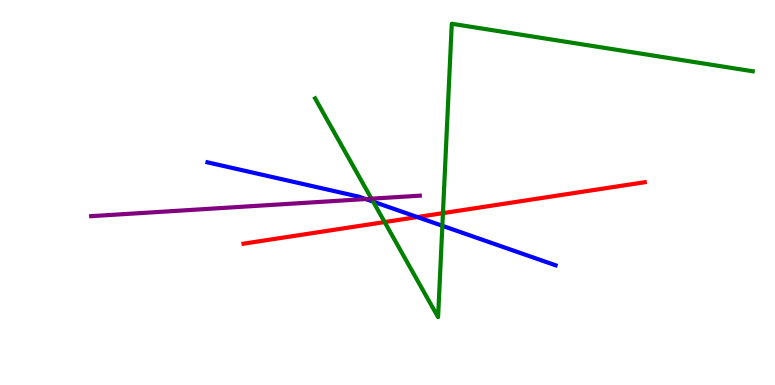[{'lines': ['blue', 'red'], 'intersections': [{'x': 5.38, 'y': 4.36}]}, {'lines': ['green', 'red'], 'intersections': [{'x': 4.96, 'y': 4.23}, {'x': 5.72, 'y': 4.46}]}, {'lines': ['purple', 'red'], 'intersections': []}, {'lines': ['blue', 'green'], 'intersections': [{'x': 4.82, 'y': 4.76}, {'x': 5.71, 'y': 4.14}]}, {'lines': ['blue', 'purple'], 'intersections': [{'x': 4.72, 'y': 4.83}]}, {'lines': ['green', 'purple'], 'intersections': [{'x': 4.79, 'y': 4.84}]}]